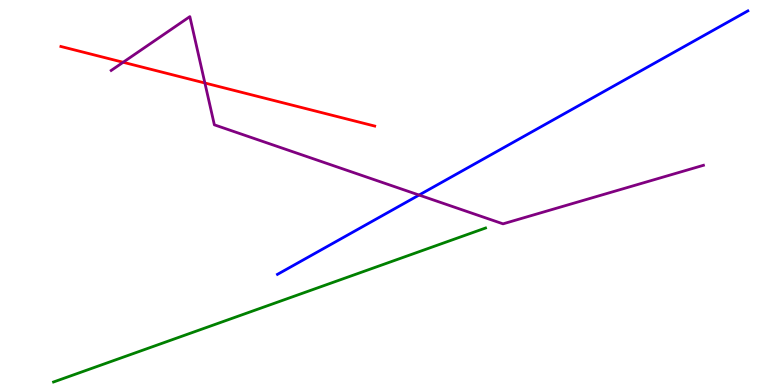[{'lines': ['blue', 'red'], 'intersections': []}, {'lines': ['green', 'red'], 'intersections': []}, {'lines': ['purple', 'red'], 'intersections': [{'x': 1.59, 'y': 8.38}, {'x': 2.64, 'y': 7.84}]}, {'lines': ['blue', 'green'], 'intersections': []}, {'lines': ['blue', 'purple'], 'intersections': [{'x': 5.41, 'y': 4.93}]}, {'lines': ['green', 'purple'], 'intersections': []}]